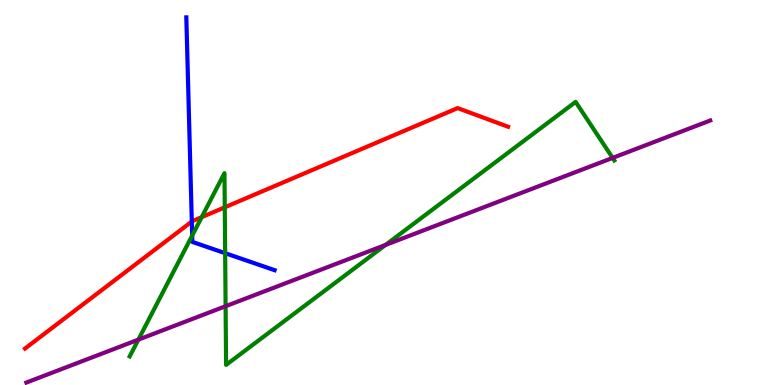[{'lines': ['blue', 'red'], 'intersections': [{'x': 2.47, 'y': 4.25}]}, {'lines': ['green', 'red'], 'intersections': [{'x': 2.6, 'y': 4.36}, {'x': 2.9, 'y': 4.62}]}, {'lines': ['purple', 'red'], 'intersections': []}, {'lines': ['blue', 'green'], 'intersections': [{'x': 2.48, 'y': 3.88}, {'x': 2.91, 'y': 3.42}]}, {'lines': ['blue', 'purple'], 'intersections': []}, {'lines': ['green', 'purple'], 'intersections': [{'x': 1.79, 'y': 1.18}, {'x': 2.91, 'y': 2.05}, {'x': 4.97, 'y': 3.64}, {'x': 7.9, 'y': 5.9}]}]